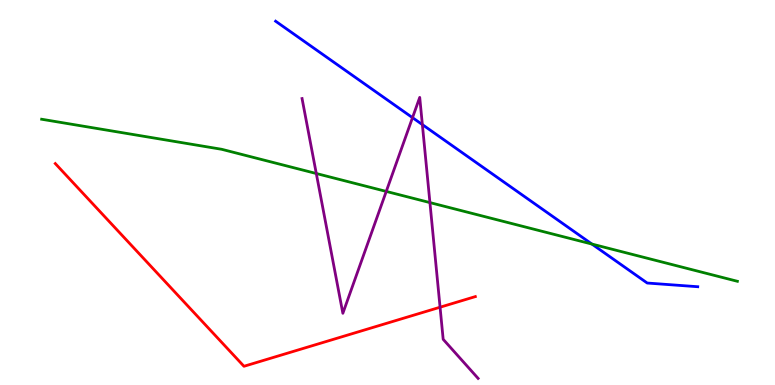[{'lines': ['blue', 'red'], 'intersections': []}, {'lines': ['green', 'red'], 'intersections': []}, {'lines': ['purple', 'red'], 'intersections': [{'x': 5.68, 'y': 2.02}]}, {'lines': ['blue', 'green'], 'intersections': [{'x': 7.64, 'y': 3.66}]}, {'lines': ['blue', 'purple'], 'intersections': [{'x': 5.32, 'y': 6.94}, {'x': 5.45, 'y': 6.76}]}, {'lines': ['green', 'purple'], 'intersections': [{'x': 4.08, 'y': 5.49}, {'x': 4.98, 'y': 5.03}, {'x': 5.55, 'y': 4.74}]}]